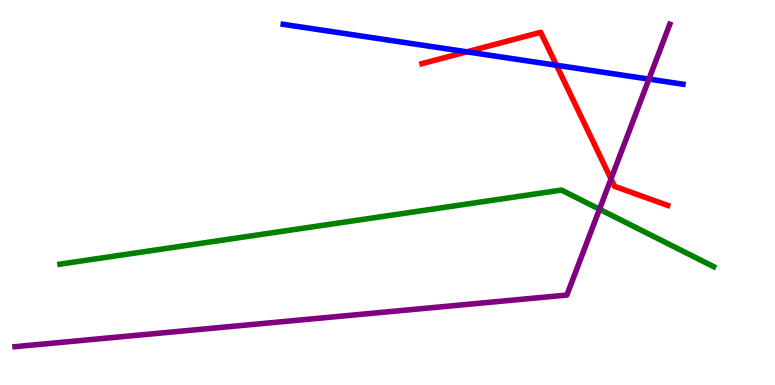[{'lines': ['blue', 'red'], 'intersections': [{'x': 6.02, 'y': 8.65}, {'x': 7.18, 'y': 8.31}]}, {'lines': ['green', 'red'], 'intersections': []}, {'lines': ['purple', 'red'], 'intersections': [{'x': 7.88, 'y': 5.35}]}, {'lines': ['blue', 'green'], 'intersections': []}, {'lines': ['blue', 'purple'], 'intersections': [{'x': 8.37, 'y': 7.95}]}, {'lines': ['green', 'purple'], 'intersections': [{'x': 7.74, 'y': 4.57}]}]